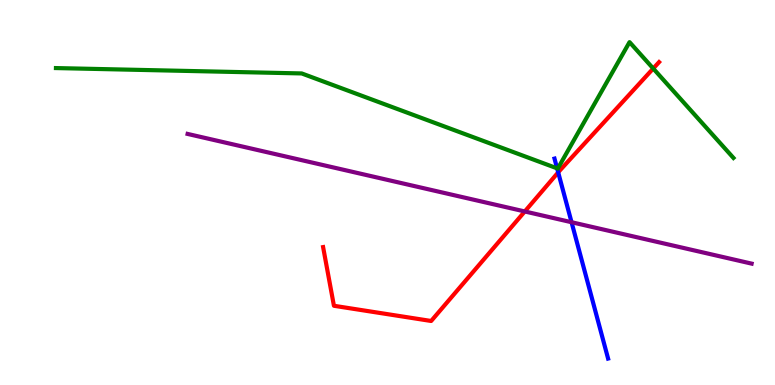[{'lines': ['blue', 'red'], 'intersections': [{'x': 7.2, 'y': 5.52}]}, {'lines': ['green', 'red'], 'intersections': [{'x': 8.43, 'y': 8.22}]}, {'lines': ['purple', 'red'], 'intersections': [{'x': 6.77, 'y': 4.51}]}, {'lines': ['blue', 'green'], 'intersections': [{'x': 7.19, 'y': 5.63}]}, {'lines': ['blue', 'purple'], 'intersections': [{'x': 7.37, 'y': 4.23}]}, {'lines': ['green', 'purple'], 'intersections': []}]